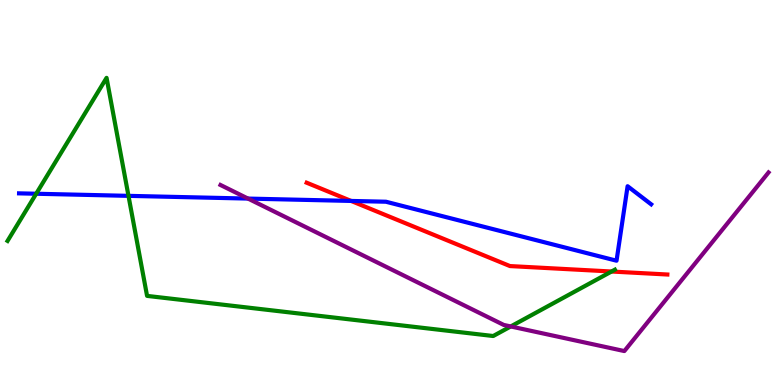[{'lines': ['blue', 'red'], 'intersections': [{'x': 4.53, 'y': 4.78}]}, {'lines': ['green', 'red'], 'intersections': [{'x': 7.89, 'y': 2.95}]}, {'lines': ['purple', 'red'], 'intersections': []}, {'lines': ['blue', 'green'], 'intersections': [{'x': 0.467, 'y': 4.97}, {'x': 1.66, 'y': 4.91}]}, {'lines': ['blue', 'purple'], 'intersections': [{'x': 3.2, 'y': 4.84}]}, {'lines': ['green', 'purple'], 'intersections': [{'x': 6.59, 'y': 1.52}]}]